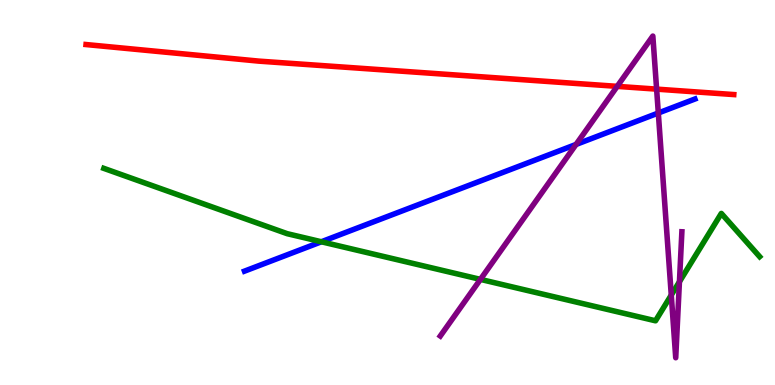[{'lines': ['blue', 'red'], 'intersections': []}, {'lines': ['green', 'red'], 'intersections': []}, {'lines': ['purple', 'red'], 'intersections': [{'x': 7.96, 'y': 7.76}, {'x': 8.47, 'y': 7.68}]}, {'lines': ['blue', 'green'], 'intersections': [{'x': 4.15, 'y': 3.72}]}, {'lines': ['blue', 'purple'], 'intersections': [{'x': 7.43, 'y': 6.25}, {'x': 8.49, 'y': 7.06}]}, {'lines': ['green', 'purple'], 'intersections': [{'x': 6.2, 'y': 2.74}, {'x': 8.66, 'y': 2.34}, {'x': 8.77, 'y': 2.68}]}]